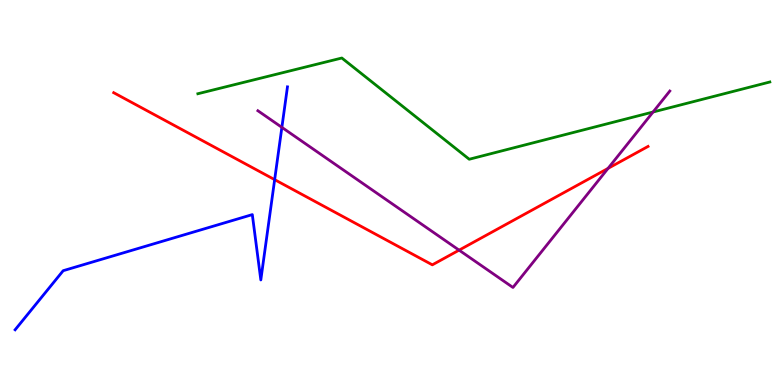[{'lines': ['blue', 'red'], 'intersections': [{'x': 3.54, 'y': 5.33}]}, {'lines': ['green', 'red'], 'intersections': []}, {'lines': ['purple', 'red'], 'intersections': [{'x': 5.92, 'y': 3.5}, {'x': 7.85, 'y': 5.63}]}, {'lines': ['blue', 'green'], 'intersections': []}, {'lines': ['blue', 'purple'], 'intersections': [{'x': 3.64, 'y': 6.69}]}, {'lines': ['green', 'purple'], 'intersections': [{'x': 8.43, 'y': 7.09}]}]